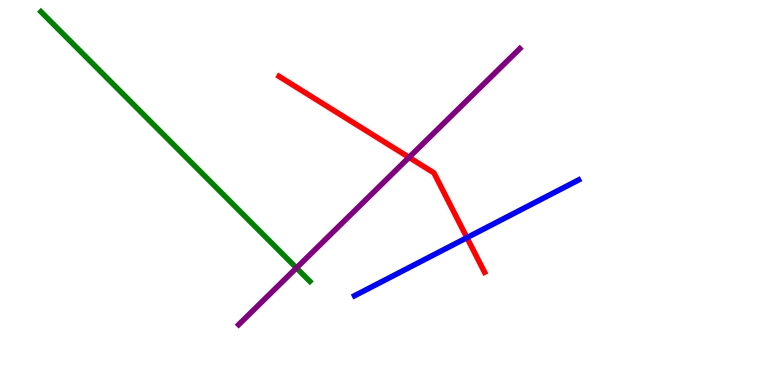[{'lines': ['blue', 'red'], 'intersections': [{'x': 6.03, 'y': 3.83}]}, {'lines': ['green', 'red'], 'intersections': []}, {'lines': ['purple', 'red'], 'intersections': [{'x': 5.28, 'y': 5.91}]}, {'lines': ['blue', 'green'], 'intersections': []}, {'lines': ['blue', 'purple'], 'intersections': []}, {'lines': ['green', 'purple'], 'intersections': [{'x': 3.83, 'y': 3.04}]}]